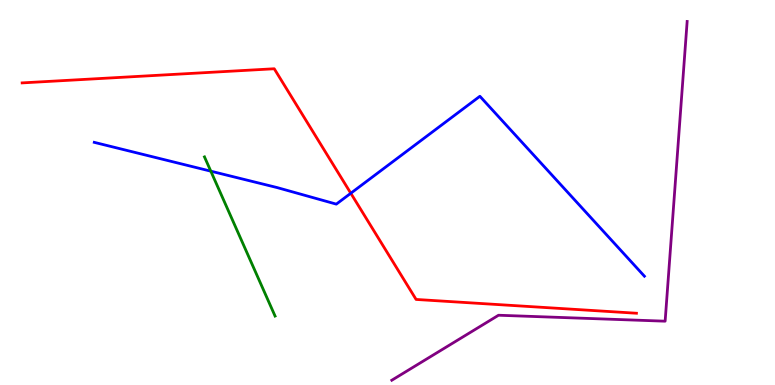[{'lines': ['blue', 'red'], 'intersections': [{'x': 4.53, 'y': 4.98}]}, {'lines': ['green', 'red'], 'intersections': []}, {'lines': ['purple', 'red'], 'intersections': []}, {'lines': ['blue', 'green'], 'intersections': [{'x': 2.72, 'y': 5.55}]}, {'lines': ['blue', 'purple'], 'intersections': []}, {'lines': ['green', 'purple'], 'intersections': []}]